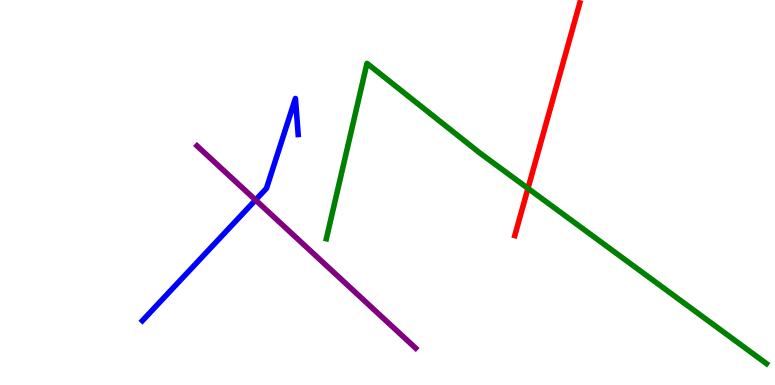[{'lines': ['blue', 'red'], 'intersections': []}, {'lines': ['green', 'red'], 'intersections': [{'x': 6.81, 'y': 5.11}]}, {'lines': ['purple', 'red'], 'intersections': []}, {'lines': ['blue', 'green'], 'intersections': []}, {'lines': ['blue', 'purple'], 'intersections': [{'x': 3.3, 'y': 4.8}]}, {'lines': ['green', 'purple'], 'intersections': []}]